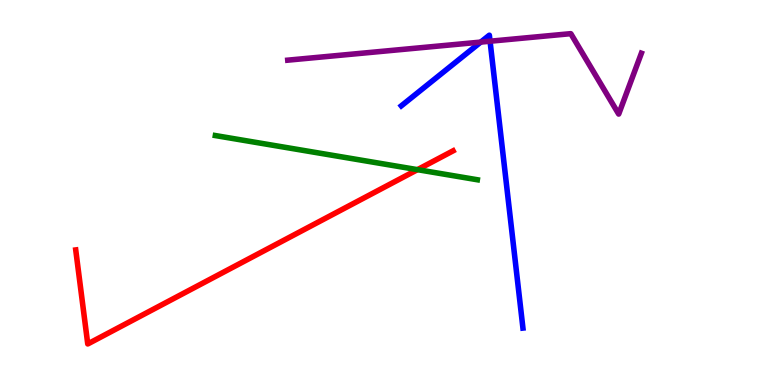[{'lines': ['blue', 'red'], 'intersections': []}, {'lines': ['green', 'red'], 'intersections': [{'x': 5.39, 'y': 5.59}]}, {'lines': ['purple', 'red'], 'intersections': []}, {'lines': ['blue', 'green'], 'intersections': []}, {'lines': ['blue', 'purple'], 'intersections': [{'x': 6.2, 'y': 8.91}, {'x': 6.32, 'y': 8.93}]}, {'lines': ['green', 'purple'], 'intersections': []}]